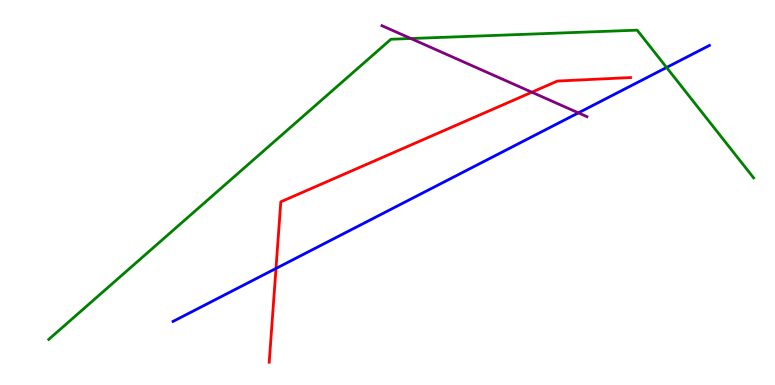[{'lines': ['blue', 'red'], 'intersections': [{'x': 3.56, 'y': 3.03}]}, {'lines': ['green', 'red'], 'intersections': []}, {'lines': ['purple', 'red'], 'intersections': [{'x': 6.86, 'y': 7.6}]}, {'lines': ['blue', 'green'], 'intersections': [{'x': 8.6, 'y': 8.25}]}, {'lines': ['blue', 'purple'], 'intersections': [{'x': 7.46, 'y': 7.07}]}, {'lines': ['green', 'purple'], 'intersections': [{'x': 5.3, 'y': 9.0}]}]